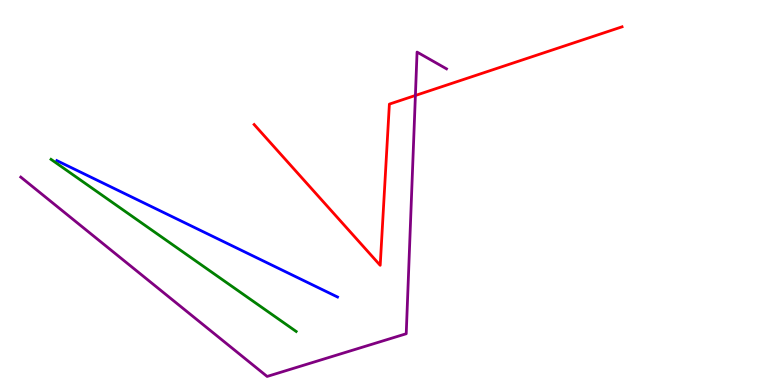[{'lines': ['blue', 'red'], 'intersections': []}, {'lines': ['green', 'red'], 'intersections': []}, {'lines': ['purple', 'red'], 'intersections': [{'x': 5.36, 'y': 7.52}]}, {'lines': ['blue', 'green'], 'intersections': []}, {'lines': ['blue', 'purple'], 'intersections': []}, {'lines': ['green', 'purple'], 'intersections': []}]